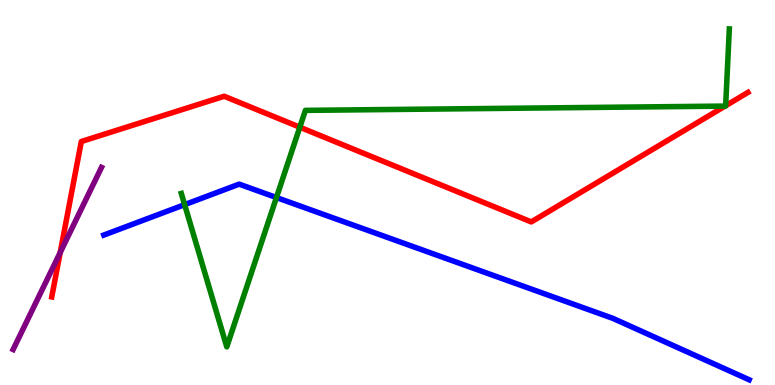[{'lines': ['blue', 'red'], 'intersections': []}, {'lines': ['green', 'red'], 'intersections': [{'x': 3.87, 'y': 6.7}, {'x': 9.36, 'y': 7.24}, {'x': 9.36, 'y': 7.25}]}, {'lines': ['purple', 'red'], 'intersections': [{'x': 0.777, 'y': 3.44}]}, {'lines': ['blue', 'green'], 'intersections': [{'x': 2.38, 'y': 4.68}, {'x': 3.57, 'y': 4.87}]}, {'lines': ['blue', 'purple'], 'intersections': []}, {'lines': ['green', 'purple'], 'intersections': []}]